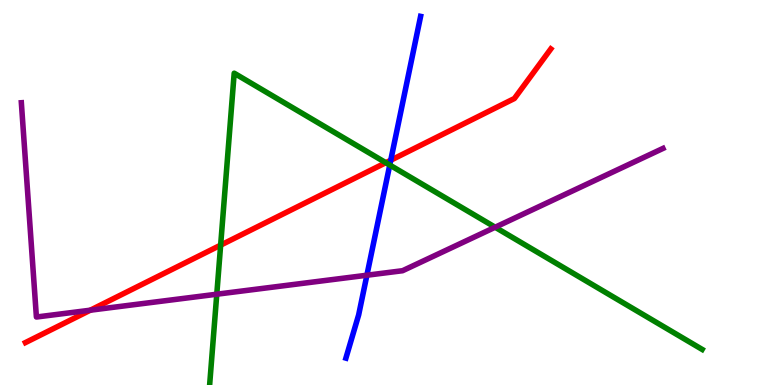[{'lines': ['blue', 'red'], 'intersections': [{'x': 5.04, 'y': 5.84}]}, {'lines': ['green', 'red'], 'intersections': [{'x': 2.85, 'y': 3.63}, {'x': 4.98, 'y': 5.77}]}, {'lines': ['purple', 'red'], 'intersections': [{'x': 1.17, 'y': 1.94}]}, {'lines': ['blue', 'green'], 'intersections': [{'x': 5.03, 'y': 5.71}]}, {'lines': ['blue', 'purple'], 'intersections': [{'x': 4.73, 'y': 2.85}]}, {'lines': ['green', 'purple'], 'intersections': [{'x': 2.8, 'y': 2.36}, {'x': 6.39, 'y': 4.1}]}]